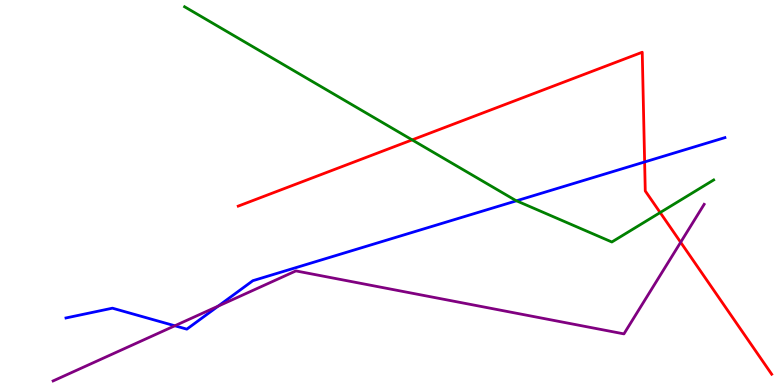[{'lines': ['blue', 'red'], 'intersections': [{'x': 8.32, 'y': 5.79}]}, {'lines': ['green', 'red'], 'intersections': [{'x': 5.32, 'y': 6.37}, {'x': 8.52, 'y': 4.48}]}, {'lines': ['purple', 'red'], 'intersections': [{'x': 8.78, 'y': 3.71}]}, {'lines': ['blue', 'green'], 'intersections': [{'x': 6.66, 'y': 4.78}]}, {'lines': ['blue', 'purple'], 'intersections': [{'x': 2.26, 'y': 1.54}, {'x': 2.82, 'y': 2.05}]}, {'lines': ['green', 'purple'], 'intersections': []}]